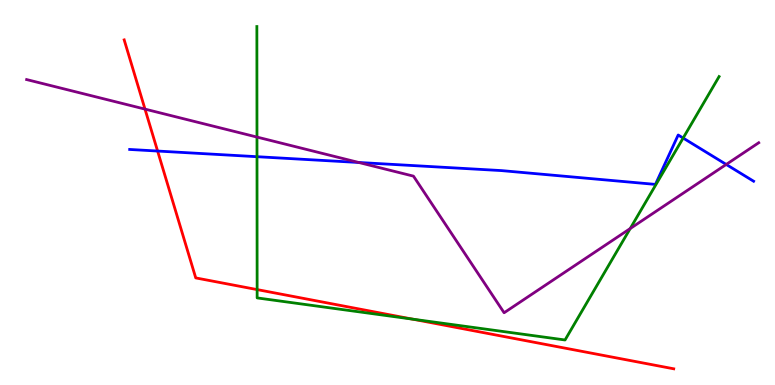[{'lines': ['blue', 'red'], 'intersections': [{'x': 2.03, 'y': 6.08}]}, {'lines': ['green', 'red'], 'intersections': [{'x': 3.32, 'y': 2.48}, {'x': 5.32, 'y': 1.71}]}, {'lines': ['purple', 'red'], 'intersections': [{'x': 1.87, 'y': 7.17}]}, {'lines': ['blue', 'green'], 'intersections': [{'x': 3.32, 'y': 5.93}, {'x': 8.81, 'y': 6.41}]}, {'lines': ['blue', 'purple'], 'intersections': [{'x': 4.63, 'y': 5.78}, {'x': 9.37, 'y': 5.73}]}, {'lines': ['green', 'purple'], 'intersections': [{'x': 3.32, 'y': 6.44}, {'x': 8.13, 'y': 4.06}]}]